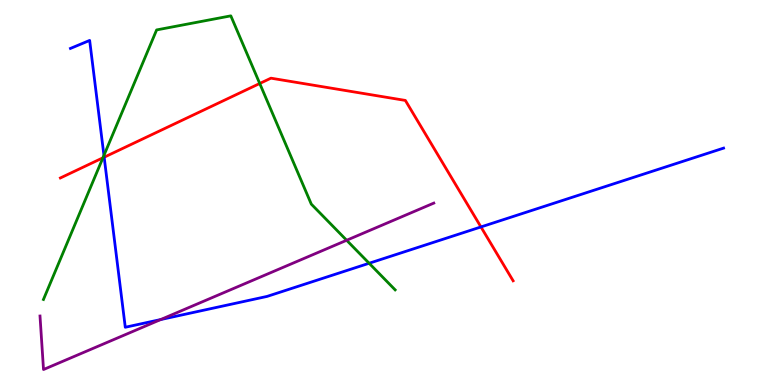[{'lines': ['blue', 'red'], 'intersections': [{'x': 1.34, 'y': 5.92}, {'x': 6.21, 'y': 4.11}]}, {'lines': ['green', 'red'], 'intersections': [{'x': 1.33, 'y': 5.9}, {'x': 3.35, 'y': 7.83}]}, {'lines': ['purple', 'red'], 'intersections': []}, {'lines': ['blue', 'green'], 'intersections': [{'x': 1.34, 'y': 5.96}, {'x': 4.76, 'y': 3.16}]}, {'lines': ['blue', 'purple'], 'intersections': [{'x': 2.07, 'y': 1.7}]}, {'lines': ['green', 'purple'], 'intersections': [{'x': 4.47, 'y': 3.76}]}]